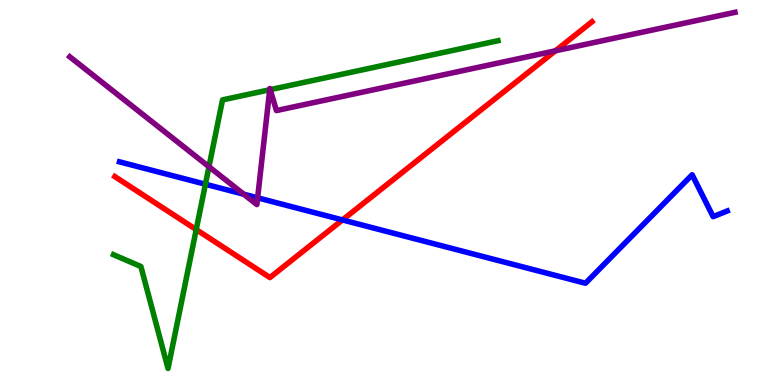[{'lines': ['blue', 'red'], 'intersections': [{'x': 4.42, 'y': 4.29}]}, {'lines': ['green', 'red'], 'intersections': [{'x': 2.53, 'y': 4.04}]}, {'lines': ['purple', 'red'], 'intersections': [{'x': 7.17, 'y': 8.68}]}, {'lines': ['blue', 'green'], 'intersections': [{'x': 2.65, 'y': 5.21}]}, {'lines': ['blue', 'purple'], 'intersections': [{'x': 3.15, 'y': 4.96}, {'x': 3.32, 'y': 4.86}]}, {'lines': ['green', 'purple'], 'intersections': [{'x': 2.7, 'y': 5.67}, {'x': 3.48, 'y': 7.67}, {'x': 3.49, 'y': 7.67}]}]